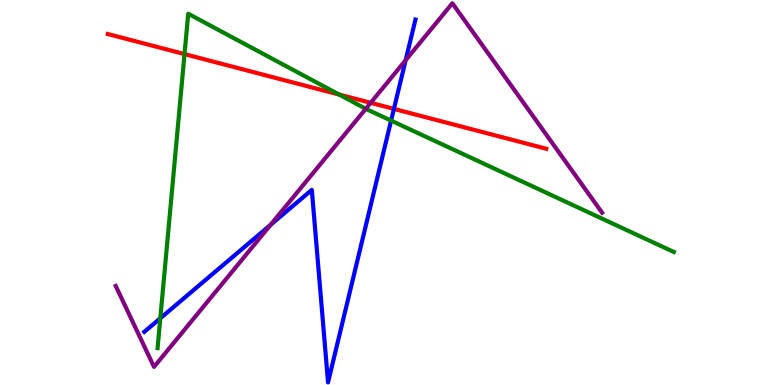[{'lines': ['blue', 'red'], 'intersections': [{'x': 5.08, 'y': 7.17}]}, {'lines': ['green', 'red'], 'intersections': [{'x': 2.38, 'y': 8.59}, {'x': 4.38, 'y': 7.54}]}, {'lines': ['purple', 'red'], 'intersections': [{'x': 4.78, 'y': 7.33}]}, {'lines': ['blue', 'green'], 'intersections': [{'x': 2.07, 'y': 1.73}, {'x': 5.05, 'y': 6.87}]}, {'lines': ['blue', 'purple'], 'intersections': [{'x': 3.49, 'y': 4.16}, {'x': 5.23, 'y': 8.44}]}, {'lines': ['green', 'purple'], 'intersections': [{'x': 4.72, 'y': 7.17}]}]